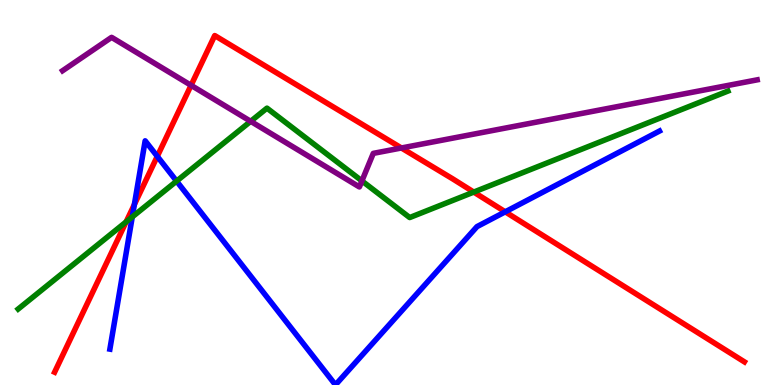[{'lines': ['blue', 'red'], 'intersections': [{'x': 1.73, 'y': 4.69}, {'x': 2.03, 'y': 5.94}, {'x': 6.52, 'y': 4.5}]}, {'lines': ['green', 'red'], 'intersections': [{'x': 1.63, 'y': 4.24}, {'x': 6.11, 'y': 5.01}]}, {'lines': ['purple', 'red'], 'intersections': [{'x': 2.47, 'y': 7.78}, {'x': 5.18, 'y': 6.16}]}, {'lines': ['blue', 'green'], 'intersections': [{'x': 1.71, 'y': 4.37}, {'x': 2.28, 'y': 5.3}]}, {'lines': ['blue', 'purple'], 'intersections': []}, {'lines': ['green', 'purple'], 'intersections': [{'x': 3.23, 'y': 6.85}, {'x': 4.67, 'y': 5.3}]}]